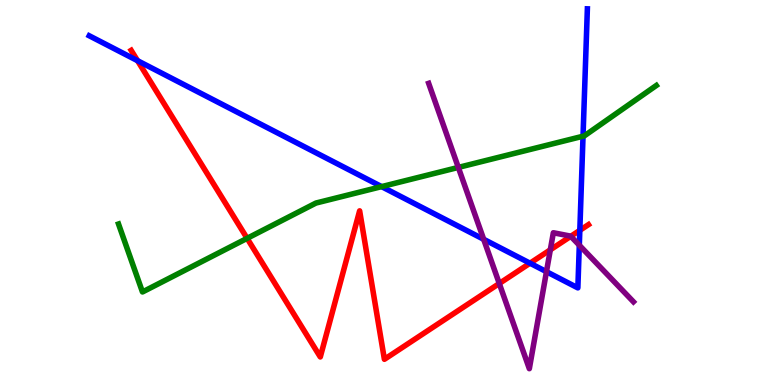[{'lines': ['blue', 'red'], 'intersections': [{'x': 1.77, 'y': 8.42}, {'x': 6.84, 'y': 3.16}, {'x': 7.48, 'y': 4.02}]}, {'lines': ['green', 'red'], 'intersections': [{'x': 3.19, 'y': 3.81}]}, {'lines': ['purple', 'red'], 'intersections': [{'x': 6.44, 'y': 2.64}, {'x': 7.1, 'y': 3.51}, {'x': 7.36, 'y': 3.86}]}, {'lines': ['blue', 'green'], 'intersections': [{'x': 4.92, 'y': 5.15}, {'x': 7.52, 'y': 6.46}]}, {'lines': ['blue', 'purple'], 'intersections': [{'x': 6.24, 'y': 3.78}, {'x': 7.05, 'y': 2.94}, {'x': 7.48, 'y': 3.63}]}, {'lines': ['green', 'purple'], 'intersections': [{'x': 5.91, 'y': 5.65}]}]